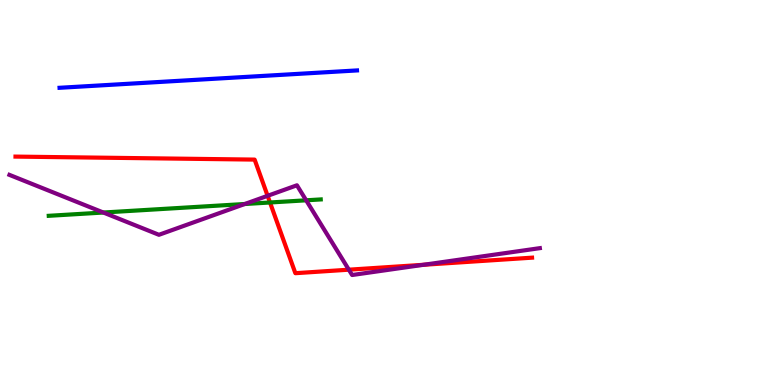[{'lines': ['blue', 'red'], 'intersections': []}, {'lines': ['green', 'red'], 'intersections': [{'x': 3.48, 'y': 4.74}]}, {'lines': ['purple', 'red'], 'intersections': [{'x': 3.45, 'y': 4.91}, {'x': 4.5, 'y': 3.0}, {'x': 5.47, 'y': 3.12}]}, {'lines': ['blue', 'green'], 'intersections': []}, {'lines': ['blue', 'purple'], 'intersections': []}, {'lines': ['green', 'purple'], 'intersections': [{'x': 1.33, 'y': 4.48}, {'x': 3.16, 'y': 4.7}, {'x': 3.95, 'y': 4.8}]}]